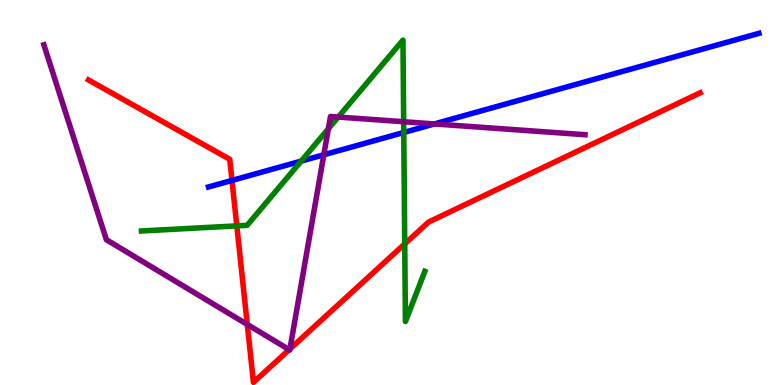[{'lines': ['blue', 'red'], 'intersections': [{'x': 2.99, 'y': 5.31}]}, {'lines': ['green', 'red'], 'intersections': [{'x': 3.06, 'y': 4.13}, {'x': 5.22, 'y': 3.66}]}, {'lines': ['purple', 'red'], 'intersections': [{'x': 3.19, 'y': 1.57}, {'x': 3.73, 'y': 0.918}, {'x': 3.74, 'y': 0.936}]}, {'lines': ['blue', 'green'], 'intersections': [{'x': 3.89, 'y': 5.82}, {'x': 5.21, 'y': 6.56}]}, {'lines': ['blue', 'purple'], 'intersections': [{'x': 4.18, 'y': 5.98}, {'x': 5.61, 'y': 6.78}]}, {'lines': ['green', 'purple'], 'intersections': [{'x': 4.24, 'y': 6.65}, {'x': 4.36, 'y': 6.96}, {'x': 5.21, 'y': 6.84}]}]